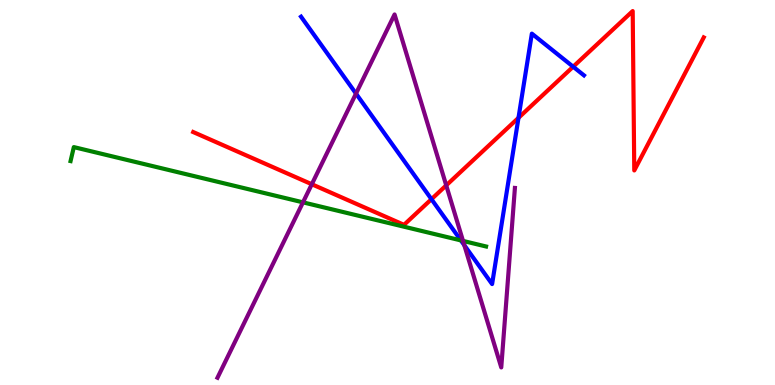[{'lines': ['blue', 'red'], 'intersections': [{'x': 5.57, 'y': 4.83}, {'x': 6.69, 'y': 6.94}, {'x': 7.4, 'y': 8.27}]}, {'lines': ['green', 'red'], 'intersections': []}, {'lines': ['purple', 'red'], 'intersections': [{'x': 4.02, 'y': 5.21}, {'x': 5.76, 'y': 5.19}]}, {'lines': ['blue', 'green'], 'intersections': [{'x': 5.95, 'y': 3.76}]}, {'lines': ['blue', 'purple'], 'intersections': [{'x': 4.59, 'y': 7.57}, {'x': 5.99, 'y': 3.63}]}, {'lines': ['green', 'purple'], 'intersections': [{'x': 3.91, 'y': 4.74}, {'x': 5.97, 'y': 3.74}]}]